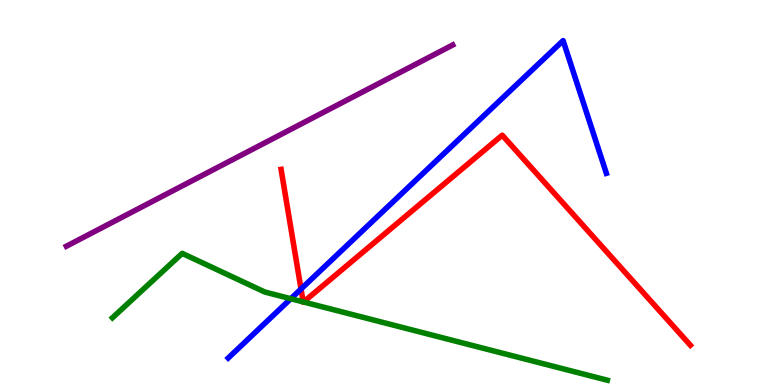[{'lines': ['blue', 'red'], 'intersections': [{'x': 3.88, 'y': 2.49}]}, {'lines': ['green', 'red'], 'intersections': [{'x': 3.91, 'y': 2.16}, {'x': 3.92, 'y': 2.16}]}, {'lines': ['purple', 'red'], 'intersections': []}, {'lines': ['blue', 'green'], 'intersections': [{'x': 3.75, 'y': 2.24}]}, {'lines': ['blue', 'purple'], 'intersections': []}, {'lines': ['green', 'purple'], 'intersections': []}]